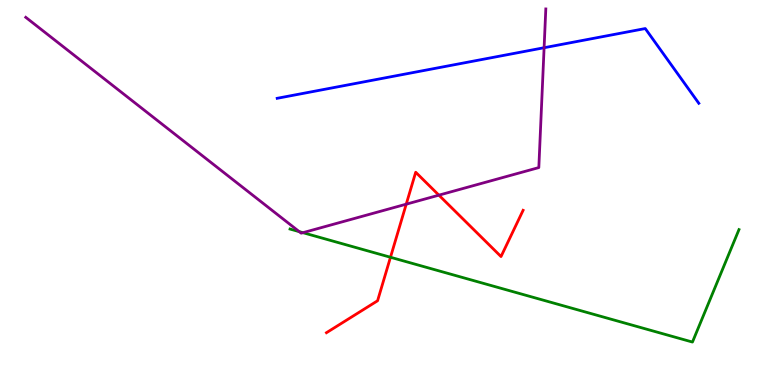[{'lines': ['blue', 'red'], 'intersections': []}, {'lines': ['green', 'red'], 'intersections': [{'x': 5.04, 'y': 3.32}]}, {'lines': ['purple', 'red'], 'intersections': [{'x': 5.24, 'y': 4.7}, {'x': 5.66, 'y': 4.93}]}, {'lines': ['blue', 'green'], 'intersections': []}, {'lines': ['blue', 'purple'], 'intersections': [{'x': 7.02, 'y': 8.76}]}, {'lines': ['green', 'purple'], 'intersections': [{'x': 3.86, 'y': 3.98}, {'x': 3.91, 'y': 3.96}]}]